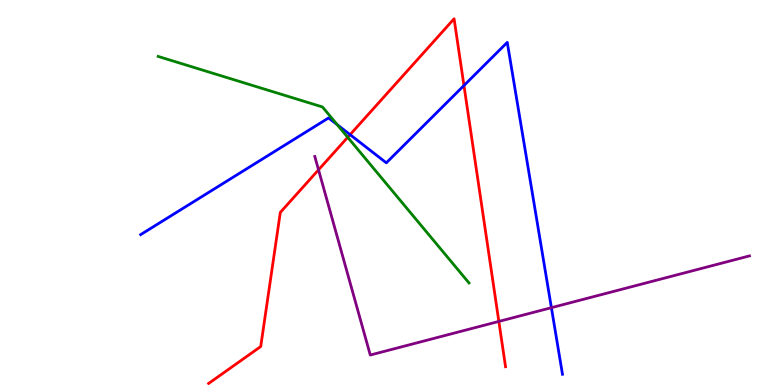[{'lines': ['blue', 'red'], 'intersections': [{'x': 4.52, 'y': 6.5}, {'x': 5.99, 'y': 7.78}]}, {'lines': ['green', 'red'], 'intersections': [{'x': 4.49, 'y': 6.43}]}, {'lines': ['purple', 'red'], 'intersections': [{'x': 4.11, 'y': 5.59}, {'x': 6.44, 'y': 1.65}]}, {'lines': ['blue', 'green'], 'intersections': [{'x': 4.35, 'y': 6.76}]}, {'lines': ['blue', 'purple'], 'intersections': [{'x': 7.11, 'y': 2.01}]}, {'lines': ['green', 'purple'], 'intersections': []}]